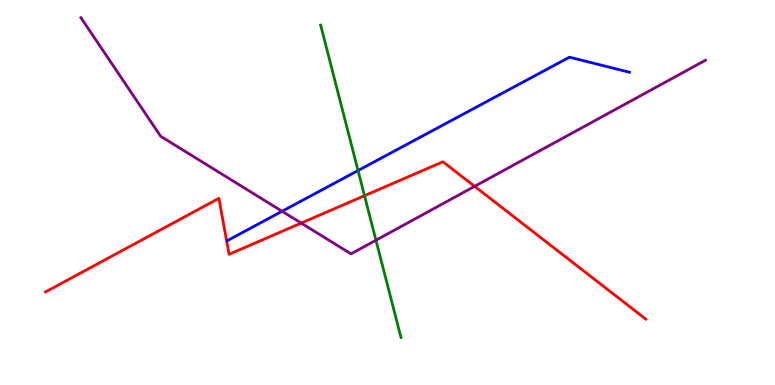[{'lines': ['blue', 'red'], 'intersections': []}, {'lines': ['green', 'red'], 'intersections': [{'x': 4.7, 'y': 4.92}]}, {'lines': ['purple', 'red'], 'intersections': [{'x': 3.89, 'y': 4.21}, {'x': 6.12, 'y': 5.16}]}, {'lines': ['blue', 'green'], 'intersections': [{'x': 4.62, 'y': 5.57}]}, {'lines': ['blue', 'purple'], 'intersections': [{'x': 3.64, 'y': 4.51}]}, {'lines': ['green', 'purple'], 'intersections': [{'x': 4.85, 'y': 3.76}]}]